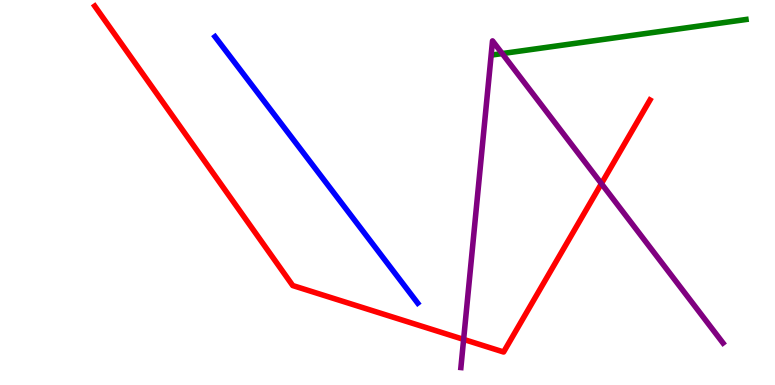[{'lines': ['blue', 'red'], 'intersections': []}, {'lines': ['green', 'red'], 'intersections': []}, {'lines': ['purple', 'red'], 'intersections': [{'x': 5.98, 'y': 1.18}, {'x': 7.76, 'y': 5.23}]}, {'lines': ['blue', 'green'], 'intersections': []}, {'lines': ['blue', 'purple'], 'intersections': []}, {'lines': ['green', 'purple'], 'intersections': [{'x': 6.48, 'y': 8.61}]}]